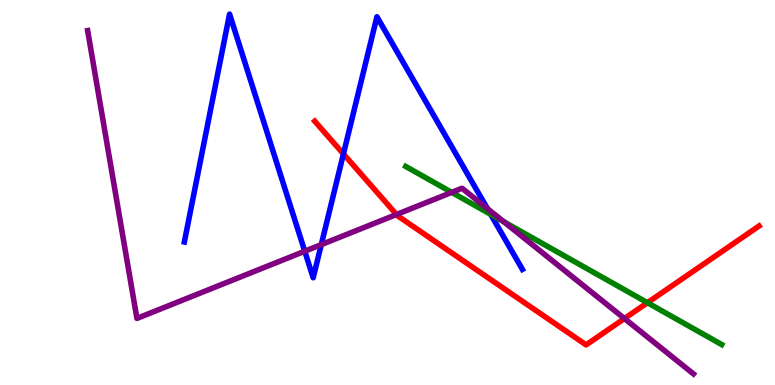[{'lines': ['blue', 'red'], 'intersections': [{'x': 4.43, 'y': 6.0}]}, {'lines': ['green', 'red'], 'intersections': [{'x': 8.35, 'y': 2.14}]}, {'lines': ['purple', 'red'], 'intersections': [{'x': 5.12, 'y': 4.43}, {'x': 8.06, 'y': 1.73}]}, {'lines': ['blue', 'green'], 'intersections': [{'x': 6.33, 'y': 4.43}]}, {'lines': ['blue', 'purple'], 'intersections': [{'x': 3.93, 'y': 3.47}, {'x': 4.15, 'y': 3.65}, {'x': 6.29, 'y': 4.58}]}, {'lines': ['green', 'purple'], 'intersections': [{'x': 5.83, 'y': 5.0}, {'x': 6.5, 'y': 4.24}]}]